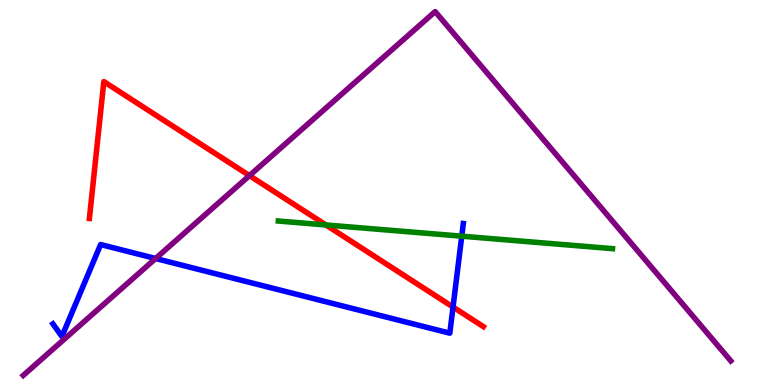[{'lines': ['blue', 'red'], 'intersections': [{'x': 5.85, 'y': 2.02}]}, {'lines': ['green', 'red'], 'intersections': [{'x': 4.2, 'y': 4.16}]}, {'lines': ['purple', 'red'], 'intersections': [{'x': 3.22, 'y': 5.44}]}, {'lines': ['blue', 'green'], 'intersections': [{'x': 5.96, 'y': 3.87}]}, {'lines': ['blue', 'purple'], 'intersections': [{'x': 2.01, 'y': 3.29}]}, {'lines': ['green', 'purple'], 'intersections': []}]